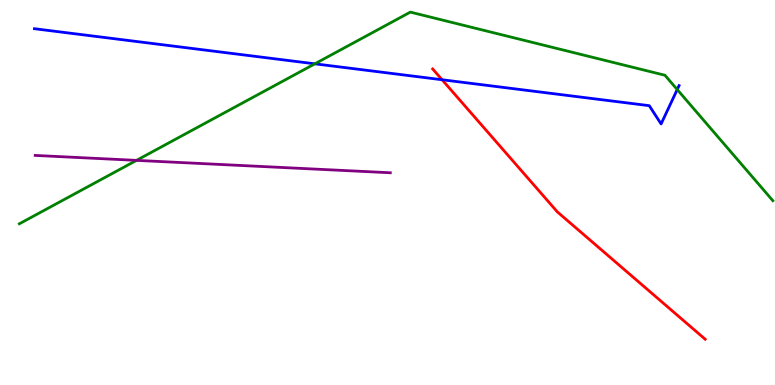[{'lines': ['blue', 'red'], 'intersections': [{'x': 5.7, 'y': 7.93}]}, {'lines': ['green', 'red'], 'intersections': []}, {'lines': ['purple', 'red'], 'intersections': []}, {'lines': ['blue', 'green'], 'intersections': [{'x': 4.06, 'y': 8.34}, {'x': 8.74, 'y': 7.67}]}, {'lines': ['blue', 'purple'], 'intersections': []}, {'lines': ['green', 'purple'], 'intersections': [{'x': 1.76, 'y': 5.83}]}]